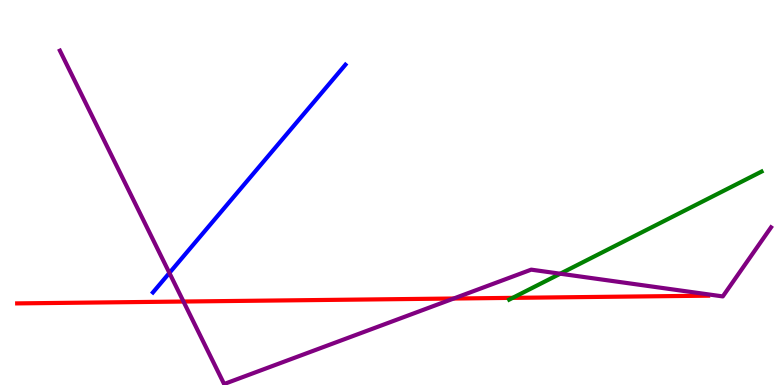[{'lines': ['blue', 'red'], 'intersections': []}, {'lines': ['green', 'red'], 'intersections': [{'x': 6.61, 'y': 2.26}]}, {'lines': ['purple', 'red'], 'intersections': [{'x': 2.37, 'y': 2.17}, {'x': 5.85, 'y': 2.25}]}, {'lines': ['blue', 'green'], 'intersections': []}, {'lines': ['blue', 'purple'], 'intersections': [{'x': 2.19, 'y': 2.91}]}, {'lines': ['green', 'purple'], 'intersections': [{'x': 7.23, 'y': 2.89}]}]